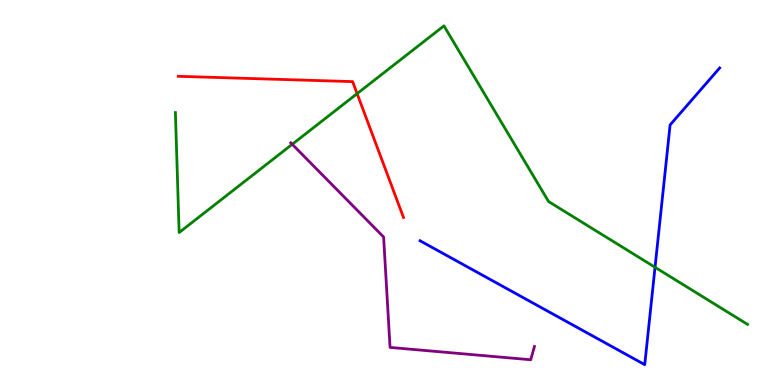[{'lines': ['blue', 'red'], 'intersections': []}, {'lines': ['green', 'red'], 'intersections': [{'x': 4.61, 'y': 7.57}]}, {'lines': ['purple', 'red'], 'intersections': []}, {'lines': ['blue', 'green'], 'intersections': [{'x': 8.45, 'y': 3.06}]}, {'lines': ['blue', 'purple'], 'intersections': []}, {'lines': ['green', 'purple'], 'intersections': [{'x': 3.77, 'y': 6.25}]}]